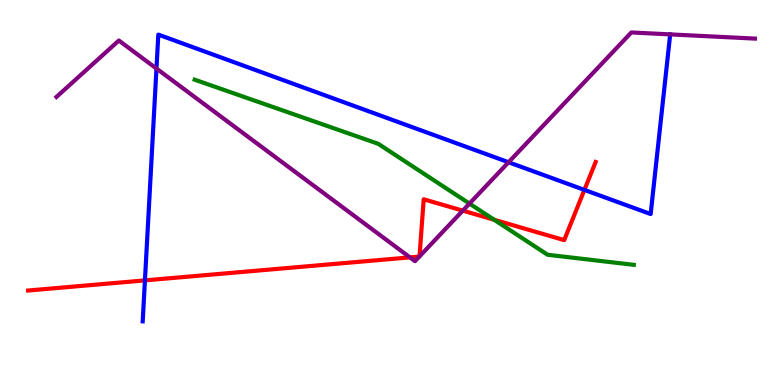[{'lines': ['blue', 'red'], 'intersections': [{'x': 1.87, 'y': 2.72}, {'x': 7.54, 'y': 5.07}]}, {'lines': ['green', 'red'], 'intersections': [{'x': 6.38, 'y': 4.29}]}, {'lines': ['purple', 'red'], 'intersections': [{'x': 5.29, 'y': 3.31}, {'x': 5.41, 'y': 3.34}, {'x': 5.41, 'y': 3.34}, {'x': 5.97, 'y': 4.53}]}, {'lines': ['blue', 'green'], 'intersections': []}, {'lines': ['blue', 'purple'], 'intersections': [{'x': 2.02, 'y': 8.22}, {'x': 6.56, 'y': 5.79}, {'x': 8.65, 'y': 9.11}]}, {'lines': ['green', 'purple'], 'intersections': [{'x': 6.06, 'y': 4.71}]}]